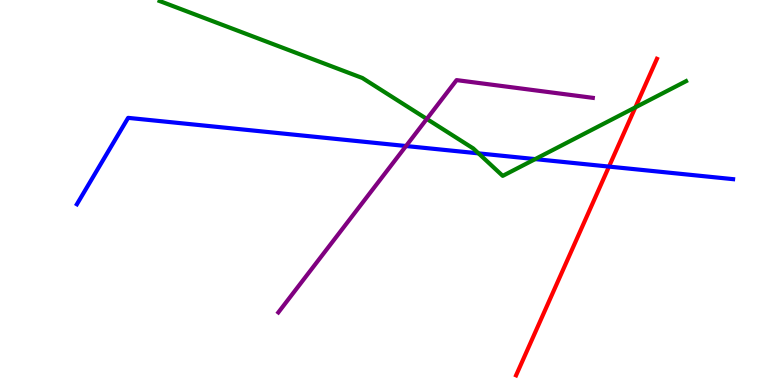[{'lines': ['blue', 'red'], 'intersections': [{'x': 7.86, 'y': 5.67}]}, {'lines': ['green', 'red'], 'intersections': [{'x': 8.2, 'y': 7.21}]}, {'lines': ['purple', 'red'], 'intersections': []}, {'lines': ['blue', 'green'], 'intersections': [{'x': 6.17, 'y': 6.02}, {'x': 6.91, 'y': 5.87}]}, {'lines': ['blue', 'purple'], 'intersections': [{'x': 5.24, 'y': 6.21}]}, {'lines': ['green', 'purple'], 'intersections': [{'x': 5.51, 'y': 6.91}]}]